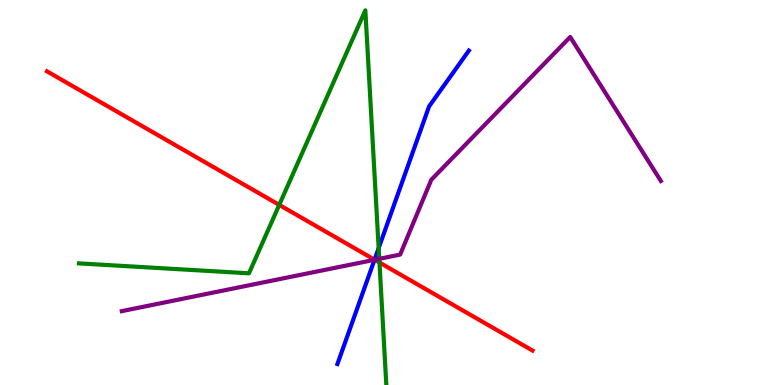[{'lines': ['blue', 'red'], 'intersections': [{'x': 4.83, 'y': 3.25}]}, {'lines': ['green', 'red'], 'intersections': [{'x': 3.6, 'y': 4.68}, {'x': 4.9, 'y': 3.18}]}, {'lines': ['purple', 'red'], 'intersections': [{'x': 4.83, 'y': 3.25}]}, {'lines': ['blue', 'green'], 'intersections': [{'x': 4.89, 'y': 3.56}]}, {'lines': ['blue', 'purple'], 'intersections': [{'x': 4.83, 'y': 3.25}]}, {'lines': ['green', 'purple'], 'intersections': [{'x': 4.89, 'y': 3.28}]}]